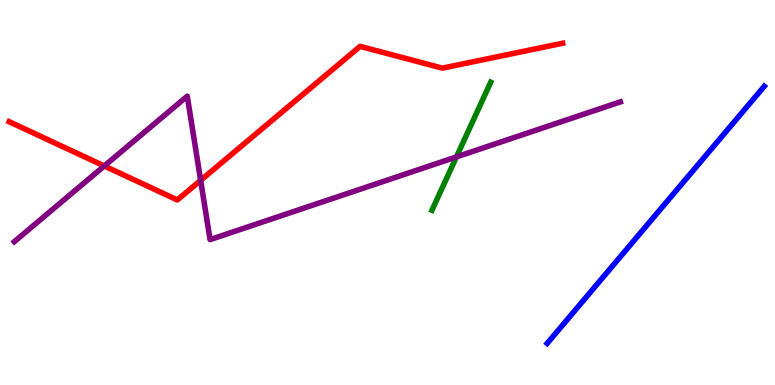[{'lines': ['blue', 'red'], 'intersections': []}, {'lines': ['green', 'red'], 'intersections': []}, {'lines': ['purple', 'red'], 'intersections': [{'x': 1.35, 'y': 5.69}, {'x': 2.59, 'y': 5.32}]}, {'lines': ['blue', 'green'], 'intersections': []}, {'lines': ['blue', 'purple'], 'intersections': []}, {'lines': ['green', 'purple'], 'intersections': [{'x': 5.89, 'y': 5.92}]}]